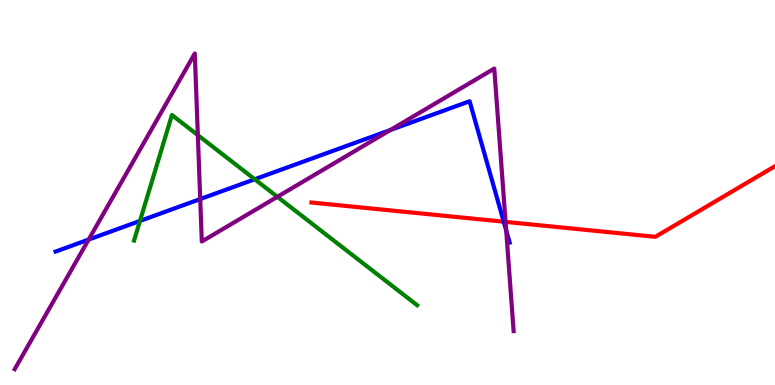[{'lines': ['blue', 'red'], 'intersections': [{'x': 6.5, 'y': 4.24}]}, {'lines': ['green', 'red'], 'intersections': []}, {'lines': ['purple', 'red'], 'intersections': [{'x': 6.52, 'y': 4.24}]}, {'lines': ['blue', 'green'], 'intersections': [{'x': 1.81, 'y': 4.26}, {'x': 3.29, 'y': 5.34}]}, {'lines': ['blue', 'purple'], 'intersections': [{'x': 1.14, 'y': 3.78}, {'x': 2.58, 'y': 4.83}, {'x': 5.04, 'y': 6.62}, {'x': 6.53, 'y': 4.02}]}, {'lines': ['green', 'purple'], 'intersections': [{'x': 2.55, 'y': 6.49}, {'x': 3.58, 'y': 4.89}]}]